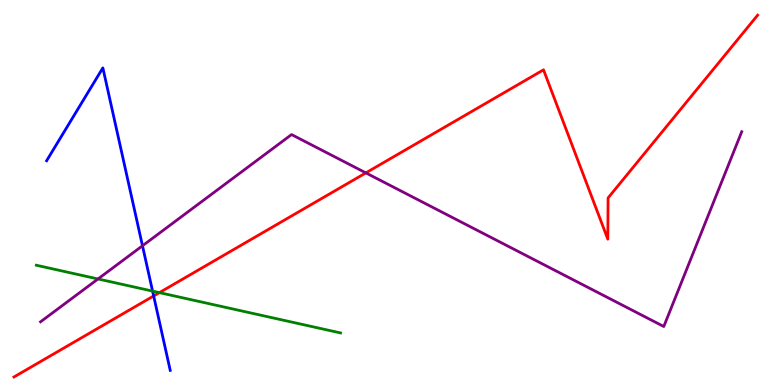[{'lines': ['blue', 'red'], 'intersections': [{'x': 1.98, 'y': 2.31}]}, {'lines': ['green', 'red'], 'intersections': [{'x': 2.06, 'y': 2.4}]}, {'lines': ['purple', 'red'], 'intersections': [{'x': 4.72, 'y': 5.51}]}, {'lines': ['blue', 'green'], 'intersections': [{'x': 1.97, 'y': 2.44}]}, {'lines': ['blue', 'purple'], 'intersections': [{'x': 1.84, 'y': 3.62}]}, {'lines': ['green', 'purple'], 'intersections': [{'x': 1.26, 'y': 2.75}]}]